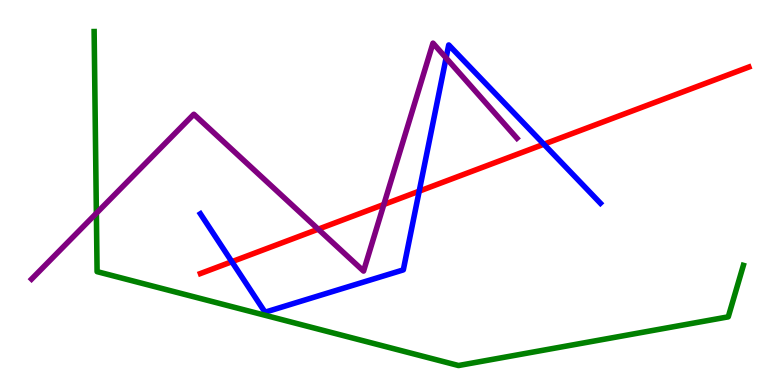[{'lines': ['blue', 'red'], 'intersections': [{'x': 2.99, 'y': 3.2}, {'x': 5.41, 'y': 5.03}, {'x': 7.02, 'y': 6.25}]}, {'lines': ['green', 'red'], 'intersections': []}, {'lines': ['purple', 'red'], 'intersections': [{'x': 4.11, 'y': 4.05}, {'x': 4.95, 'y': 4.69}]}, {'lines': ['blue', 'green'], 'intersections': []}, {'lines': ['blue', 'purple'], 'intersections': [{'x': 5.76, 'y': 8.49}]}, {'lines': ['green', 'purple'], 'intersections': [{'x': 1.24, 'y': 4.46}]}]